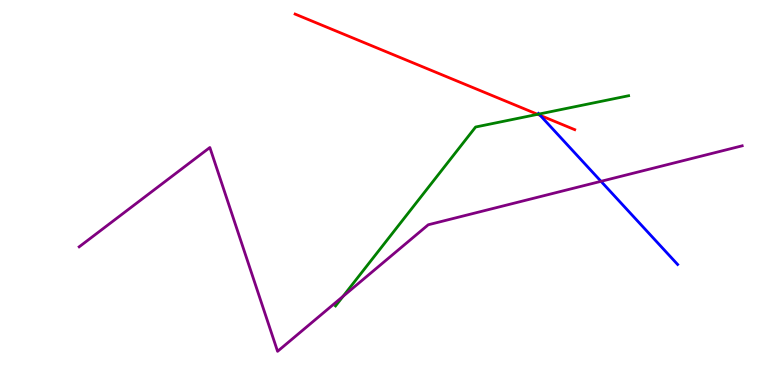[{'lines': ['blue', 'red'], 'intersections': [{'x': 6.97, 'y': 7.0}]}, {'lines': ['green', 'red'], 'intersections': [{'x': 6.94, 'y': 7.03}]}, {'lines': ['purple', 'red'], 'intersections': []}, {'lines': ['blue', 'green'], 'intersections': [{'x': 6.95, 'y': 7.04}]}, {'lines': ['blue', 'purple'], 'intersections': [{'x': 7.75, 'y': 5.29}]}, {'lines': ['green', 'purple'], 'intersections': [{'x': 4.43, 'y': 2.3}]}]